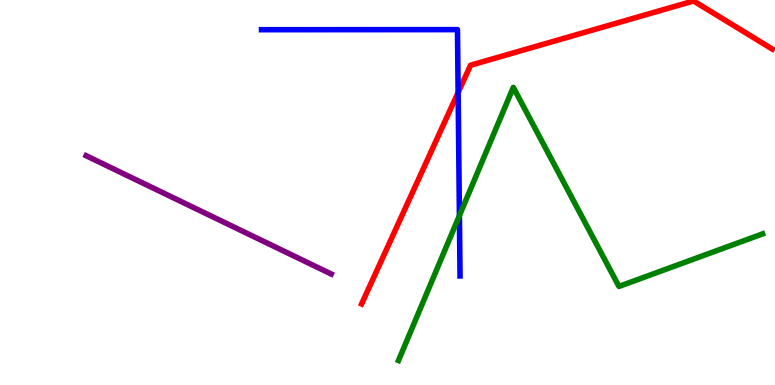[{'lines': ['blue', 'red'], 'intersections': [{'x': 5.91, 'y': 7.6}]}, {'lines': ['green', 'red'], 'intersections': []}, {'lines': ['purple', 'red'], 'intersections': []}, {'lines': ['blue', 'green'], 'intersections': [{'x': 5.93, 'y': 4.4}]}, {'lines': ['blue', 'purple'], 'intersections': []}, {'lines': ['green', 'purple'], 'intersections': []}]